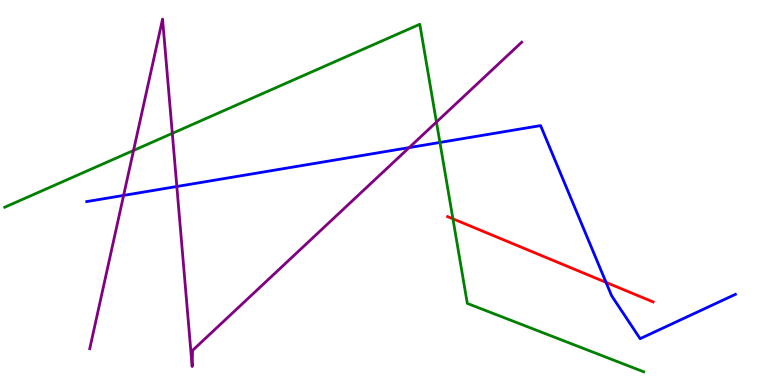[{'lines': ['blue', 'red'], 'intersections': [{'x': 7.82, 'y': 2.67}]}, {'lines': ['green', 'red'], 'intersections': [{'x': 5.84, 'y': 4.32}]}, {'lines': ['purple', 'red'], 'intersections': []}, {'lines': ['blue', 'green'], 'intersections': [{'x': 5.68, 'y': 6.3}]}, {'lines': ['blue', 'purple'], 'intersections': [{'x': 1.59, 'y': 4.92}, {'x': 2.28, 'y': 5.16}, {'x': 5.28, 'y': 6.17}]}, {'lines': ['green', 'purple'], 'intersections': [{'x': 1.72, 'y': 6.09}, {'x': 2.22, 'y': 6.54}, {'x': 5.63, 'y': 6.83}]}]